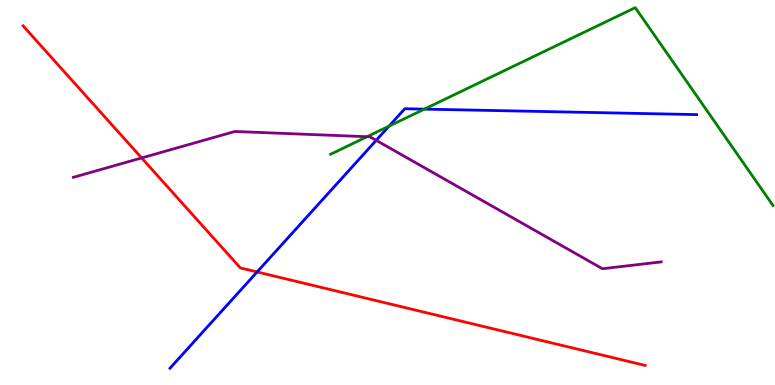[{'lines': ['blue', 'red'], 'intersections': [{'x': 3.32, 'y': 2.94}]}, {'lines': ['green', 'red'], 'intersections': []}, {'lines': ['purple', 'red'], 'intersections': [{'x': 1.83, 'y': 5.9}]}, {'lines': ['blue', 'green'], 'intersections': [{'x': 5.02, 'y': 6.72}, {'x': 5.48, 'y': 7.17}]}, {'lines': ['blue', 'purple'], 'intersections': [{'x': 4.85, 'y': 6.35}]}, {'lines': ['green', 'purple'], 'intersections': [{'x': 4.74, 'y': 6.45}]}]